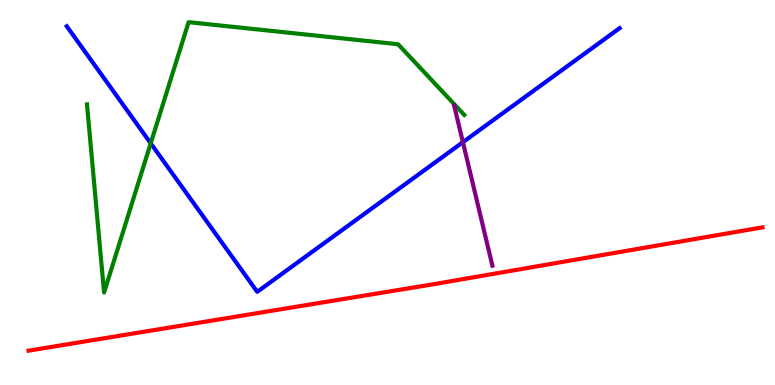[{'lines': ['blue', 'red'], 'intersections': []}, {'lines': ['green', 'red'], 'intersections': []}, {'lines': ['purple', 'red'], 'intersections': []}, {'lines': ['blue', 'green'], 'intersections': [{'x': 1.94, 'y': 6.28}]}, {'lines': ['blue', 'purple'], 'intersections': [{'x': 5.97, 'y': 6.31}]}, {'lines': ['green', 'purple'], 'intersections': []}]